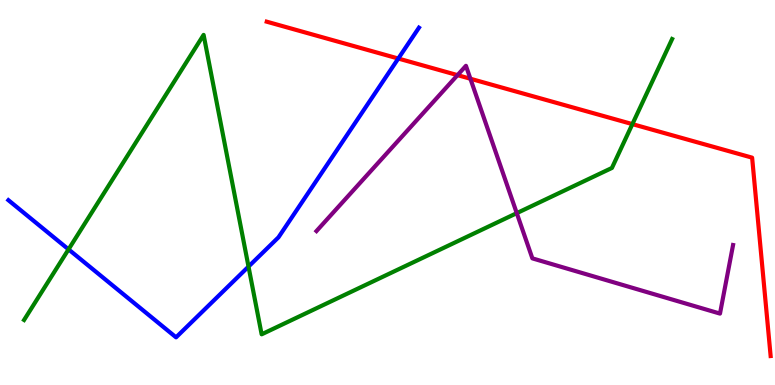[{'lines': ['blue', 'red'], 'intersections': [{'x': 5.14, 'y': 8.48}]}, {'lines': ['green', 'red'], 'intersections': [{'x': 8.16, 'y': 6.78}]}, {'lines': ['purple', 'red'], 'intersections': [{'x': 5.9, 'y': 8.05}, {'x': 6.07, 'y': 7.95}]}, {'lines': ['blue', 'green'], 'intersections': [{'x': 0.884, 'y': 3.52}, {'x': 3.21, 'y': 3.08}]}, {'lines': ['blue', 'purple'], 'intersections': []}, {'lines': ['green', 'purple'], 'intersections': [{'x': 6.67, 'y': 4.46}]}]